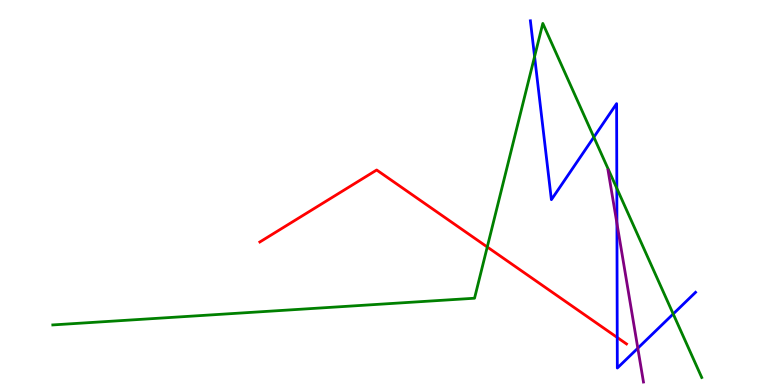[{'lines': ['blue', 'red'], 'intersections': [{'x': 7.96, 'y': 1.23}]}, {'lines': ['green', 'red'], 'intersections': [{'x': 6.29, 'y': 3.58}]}, {'lines': ['purple', 'red'], 'intersections': []}, {'lines': ['blue', 'green'], 'intersections': [{'x': 6.9, 'y': 8.53}, {'x': 7.66, 'y': 6.44}, {'x': 7.96, 'y': 5.11}, {'x': 8.69, 'y': 1.85}]}, {'lines': ['blue', 'purple'], 'intersections': [{'x': 7.96, 'y': 4.2}, {'x': 8.23, 'y': 0.955}]}, {'lines': ['green', 'purple'], 'intersections': []}]